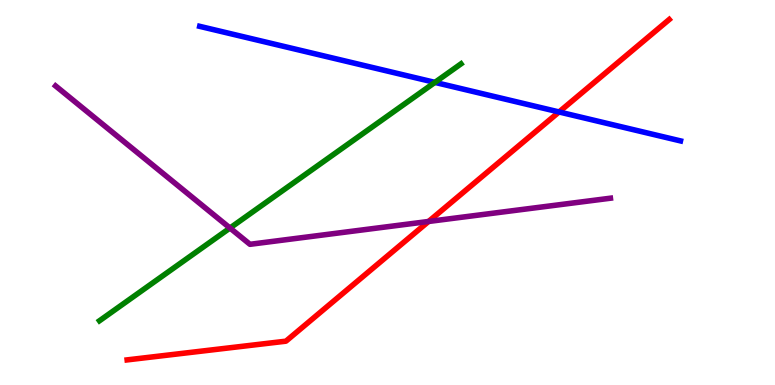[{'lines': ['blue', 'red'], 'intersections': [{'x': 7.21, 'y': 7.09}]}, {'lines': ['green', 'red'], 'intersections': []}, {'lines': ['purple', 'red'], 'intersections': [{'x': 5.53, 'y': 4.25}]}, {'lines': ['blue', 'green'], 'intersections': [{'x': 5.61, 'y': 7.86}]}, {'lines': ['blue', 'purple'], 'intersections': []}, {'lines': ['green', 'purple'], 'intersections': [{'x': 2.97, 'y': 4.08}]}]